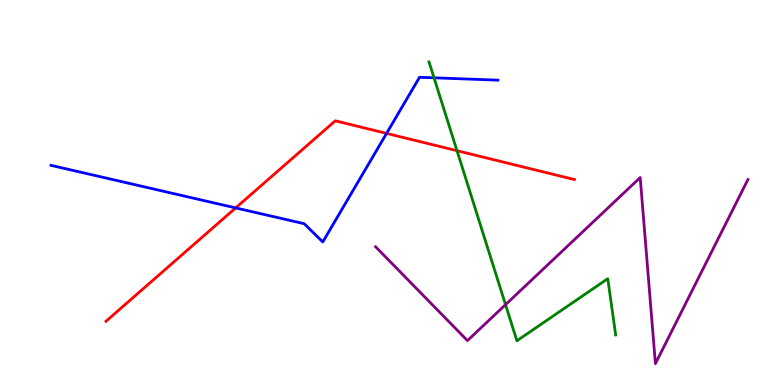[{'lines': ['blue', 'red'], 'intersections': [{'x': 3.04, 'y': 4.6}, {'x': 4.99, 'y': 6.54}]}, {'lines': ['green', 'red'], 'intersections': [{'x': 5.9, 'y': 6.09}]}, {'lines': ['purple', 'red'], 'intersections': []}, {'lines': ['blue', 'green'], 'intersections': [{'x': 5.6, 'y': 7.98}]}, {'lines': ['blue', 'purple'], 'intersections': []}, {'lines': ['green', 'purple'], 'intersections': [{'x': 6.52, 'y': 2.09}]}]